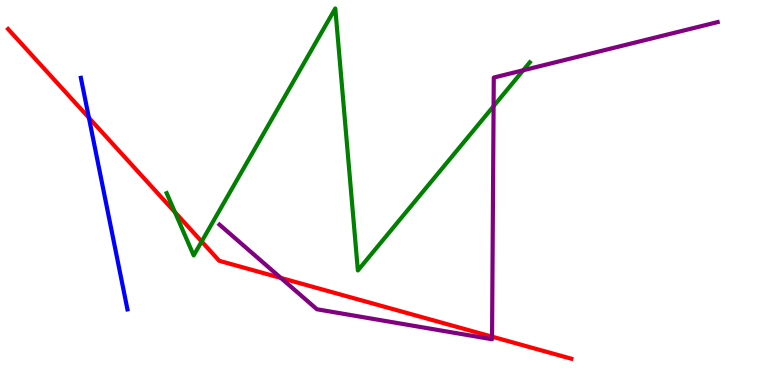[{'lines': ['blue', 'red'], 'intersections': [{'x': 1.15, 'y': 6.94}]}, {'lines': ['green', 'red'], 'intersections': [{'x': 2.26, 'y': 4.49}, {'x': 2.6, 'y': 3.73}]}, {'lines': ['purple', 'red'], 'intersections': [{'x': 3.62, 'y': 2.78}, {'x': 6.35, 'y': 1.26}]}, {'lines': ['blue', 'green'], 'intersections': []}, {'lines': ['blue', 'purple'], 'intersections': []}, {'lines': ['green', 'purple'], 'intersections': [{'x': 6.37, 'y': 7.24}, {'x': 6.75, 'y': 8.18}]}]